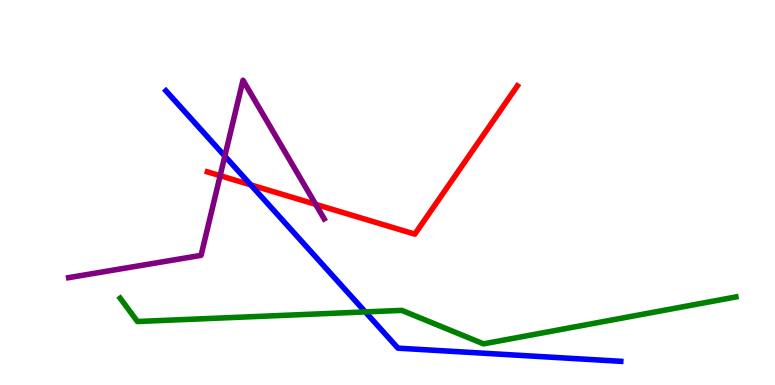[{'lines': ['blue', 'red'], 'intersections': [{'x': 3.24, 'y': 5.2}]}, {'lines': ['green', 'red'], 'intersections': []}, {'lines': ['purple', 'red'], 'intersections': [{'x': 2.84, 'y': 5.44}, {'x': 4.07, 'y': 4.69}]}, {'lines': ['blue', 'green'], 'intersections': [{'x': 4.71, 'y': 1.9}]}, {'lines': ['blue', 'purple'], 'intersections': [{'x': 2.9, 'y': 5.95}]}, {'lines': ['green', 'purple'], 'intersections': []}]